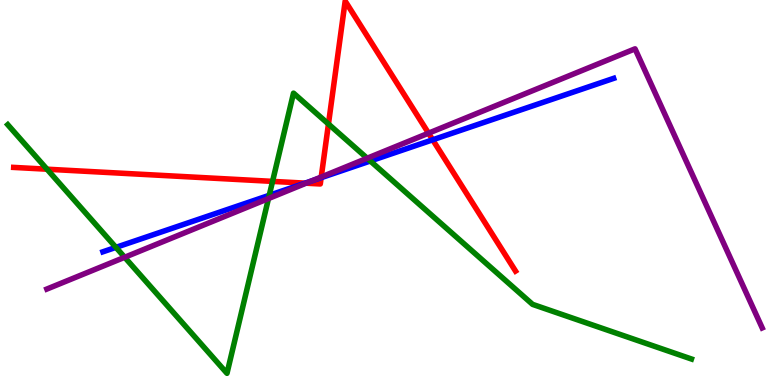[{'lines': ['blue', 'red'], 'intersections': [{'x': 3.94, 'y': 5.24}, {'x': 4.14, 'y': 5.38}, {'x': 5.58, 'y': 6.37}]}, {'lines': ['green', 'red'], 'intersections': [{'x': 0.607, 'y': 5.61}, {'x': 3.52, 'y': 5.29}, {'x': 4.24, 'y': 6.78}]}, {'lines': ['purple', 'red'], 'intersections': [{'x': 3.95, 'y': 5.24}, {'x': 4.14, 'y': 5.4}, {'x': 5.53, 'y': 6.54}]}, {'lines': ['blue', 'green'], 'intersections': [{'x': 1.5, 'y': 3.57}, {'x': 3.47, 'y': 4.93}, {'x': 4.78, 'y': 5.82}]}, {'lines': ['blue', 'purple'], 'intersections': [{'x': 4.02, 'y': 5.3}]}, {'lines': ['green', 'purple'], 'intersections': [{'x': 1.61, 'y': 3.32}, {'x': 3.46, 'y': 4.84}, {'x': 4.74, 'y': 5.89}]}]